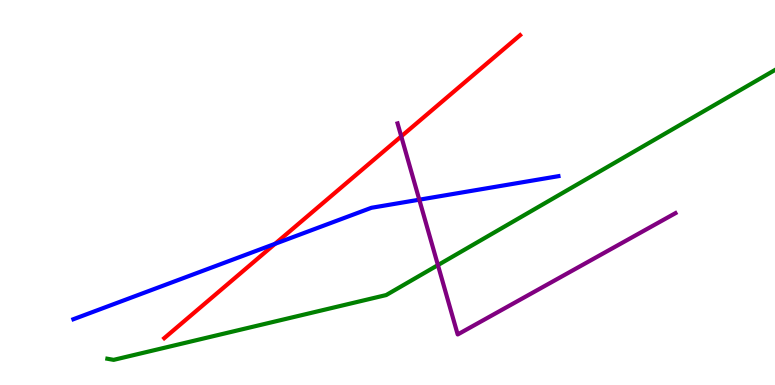[{'lines': ['blue', 'red'], 'intersections': [{'x': 3.55, 'y': 3.67}]}, {'lines': ['green', 'red'], 'intersections': []}, {'lines': ['purple', 'red'], 'intersections': [{'x': 5.18, 'y': 6.46}]}, {'lines': ['blue', 'green'], 'intersections': []}, {'lines': ['blue', 'purple'], 'intersections': [{'x': 5.41, 'y': 4.81}]}, {'lines': ['green', 'purple'], 'intersections': [{'x': 5.65, 'y': 3.11}]}]